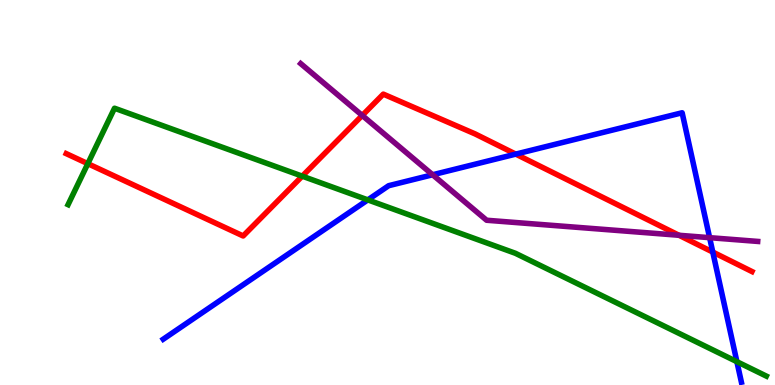[{'lines': ['blue', 'red'], 'intersections': [{'x': 6.65, 'y': 6.0}, {'x': 9.2, 'y': 3.45}]}, {'lines': ['green', 'red'], 'intersections': [{'x': 1.13, 'y': 5.75}, {'x': 3.9, 'y': 5.42}]}, {'lines': ['purple', 'red'], 'intersections': [{'x': 4.67, 'y': 7.0}, {'x': 8.76, 'y': 3.89}]}, {'lines': ['blue', 'green'], 'intersections': [{'x': 4.75, 'y': 4.81}, {'x': 9.51, 'y': 0.606}]}, {'lines': ['blue', 'purple'], 'intersections': [{'x': 5.58, 'y': 5.46}, {'x': 9.16, 'y': 3.83}]}, {'lines': ['green', 'purple'], 'intersections': []}]